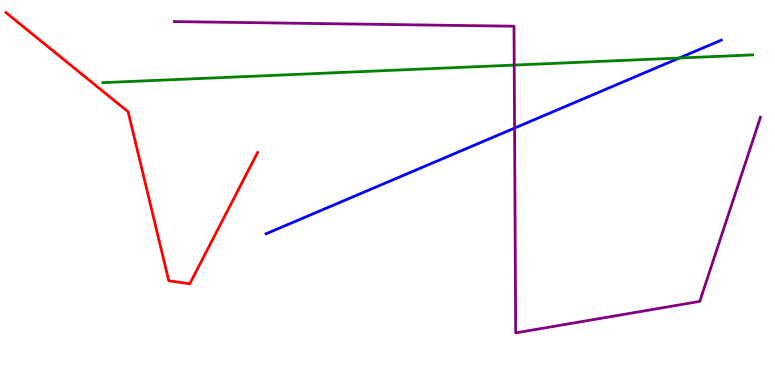[{'lines': ['blue', 'red'], 'intersections': []}, {'lines': ['green', 'red'], 'intersections': []}, {'lines': ['purple', 'red'], 'intersections': []}, {'lines': ['blue', 'green'], 'intersections': [{'x': 8.76, 'y': 8.49}]}, {'lines': ['blue', 'purple'], 'intersections': [{'x': 6.64, 'y': 6.67}]}, {'lines': ['green', 'purple'], 'intersections': [{'x': 6.64, 'y': 8.31}]}]